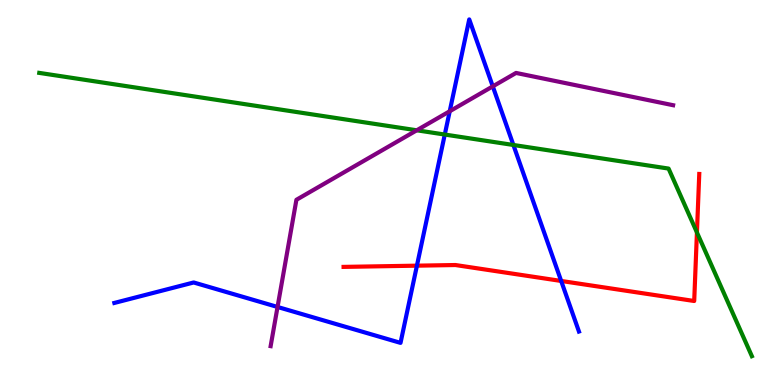[{'lines': ['blue', 'red'], 'intersections': [{'x': 5.38, 'y': 3.1}, {'x': 7.24, 'y': 2.7}]}, {'lines': ['green', 'red'], 'intersections': [{'x': 8.99, 'y': 3.96}]}, {'lines': ['purple', 'red'], 'intersections': []}, {'lines': ['blue', 'green'], 'intersections': [{'x': 5.74, 'y': 6.51}, {'x': 6.62, 'y': 6.23}]}, {'lines': ['blue', 'purple'], 'intersections': [{'x': 3.58, 'y': 2.03}, {'x': 5.8, 'y': 7.11}, {'x': 6.36, 'y': 7.76}]}, {'lines': ['green', 'purple'], 'intersections': [{'x': 5.38, 'y': 6.62}]}]